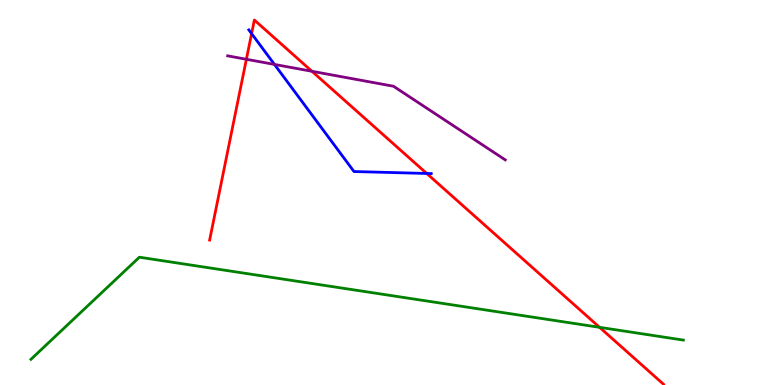[{'lines': ['blue', 'red'], 'intersections': [{'x': 3.25, 'y': 9.13}, {'x': 5.51, 'y': 5.49}]}, {'lines': ['green', 'red'], 'intersections': [{'x': 7.74, 'y': 1.5}]}, {'lines': ['purple', 'red'], 'intersections': [{'x': 3.18, 'y': 8.46}, {'x': 4.03, 'y': 8.15}]}, {'lines': ['blue', 'green'], 'intersections': []}, {'lines': ['blue', 'purple'], 'intersections': [{'x': 3.54, 'y': 8.33}]}, {'lines': ['green', 'purple'], 'intersections': []}]